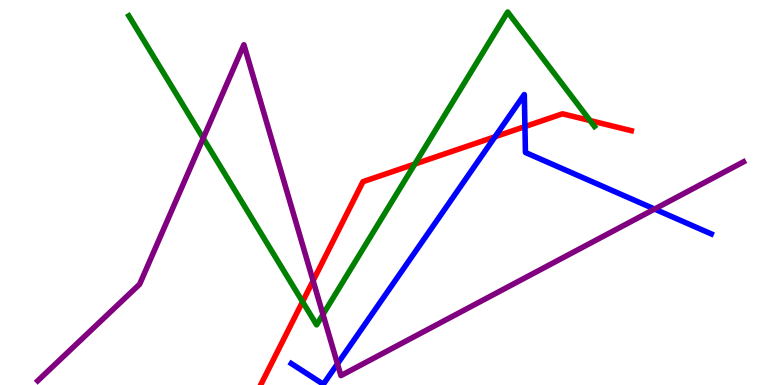[{'lines': ['blue', 'red'], 'intersections': [{'x': 6.39, 'y': 6.45}, {'x': 6.77, 'y': 6.71}]}, {'lines': ['green', 'red'], 'intersections': [{'x': 3.9, 'y': 2.16}, {'x': 5.35, 'y': 5.74}, {'x': 7.61, 'y': 6.87}]}, {'lines': ['purple', 'red'], 'intersections': [{'x': 4.04, 'y': 2.71}]}, {'lines': ['blue', 'green'], 'intersections': []}, {'lines': ['blue', 'purple'], 'intersections': [{'x': 4.35, 'y': 0.55}, {'x': 8.45, 'y': 4.57}]}, {'lines': ['green', 'purple'], 'intersections': [{'x': 2.62, 'y': 6.41}, {'x': 4.17, 'y': 1.83}]}]